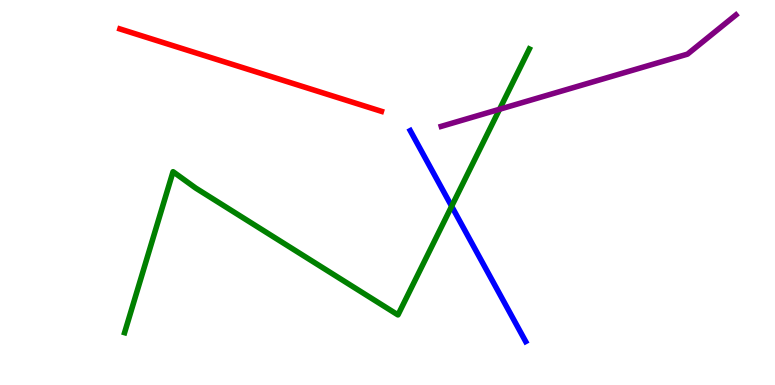[{'lines': ['blue', 'red'], 'intersections': []}, {'lines': ['green', 'red'], 'intersections': []}, {'lines': ['purple', 'red'], 'intersections': []}, {'lines': ['blue', 'green'], 'intersections': [{'x': 5.83, 'y': 4.64}]}, {'lines': ['blue', 'purple'], 'intersections': []}, {'lines': ['green', 'purple'], 'intersections': [{'x': 6.45, 'y': 7.16}]}]